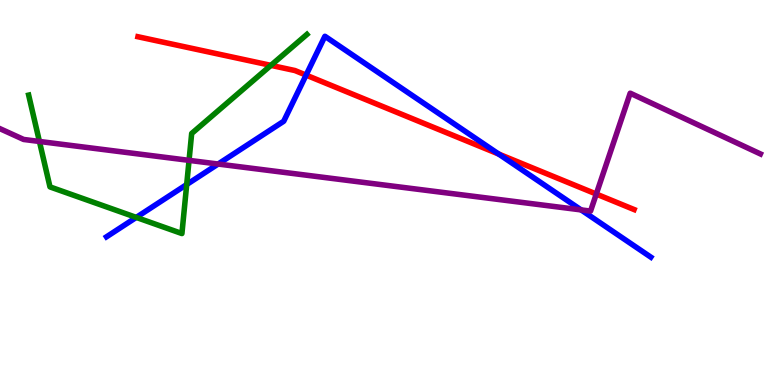[{'lines': ['blue', 'red'], 'intersections': [{'x': 3.95, 'y': 8.05}, {'x': 6.44, 'y': 6.0}]}, {'lines': ['green', 'red'], 'intersections': [{'x': 3.5, 'y': 8.3}]}, {'lines': ['purple', 'red'], 'intersections': [{'x': 7.69, 'y': 4.96}]}, {'lines': ['blue', 'green'], 'intersections': [{'x': 1.76, 'y': 4.35}, {'x': 2.41, 'y': 5.21}]}, {'lines': ['blue', 'purple'], 'intersections': [{'x': 2.81, 'y': 5.74}, {'x': 7.5, 'y': 4.55}]}, {'lines': ['green', 'purple'], 'intersections': [{'x': 0.509, 'y': 6.33}, {'x': 2.44, 'y': 5.83}]}]